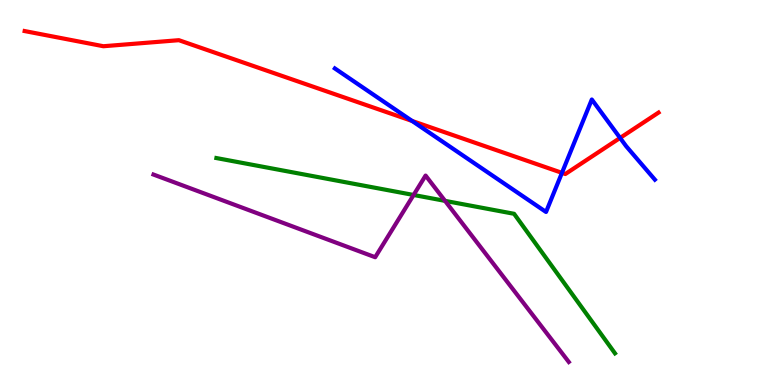[{'lines': ['blue', 'red'], 'intersections': [{'x': 5.32, 'y': 6.86}, {'x': 7.25, 'y': 5.51}, {'x': 8.0, 'y': 6.42}]}, {'lines': ['green', 'red'], 'intersections': []}, {'lines': ['purple', 'red'], 'intersections': []}, {'lines': ['blue', 'green'], 'intersections': []}, {'lines': ['blue', 'purple'], 'intersections': []}, {'lines': ['green', 'purple'], 'intersections': [{'x': 5.34, 'y': 4.94}, {'x': 5.74, 'y': 4.78}]}]